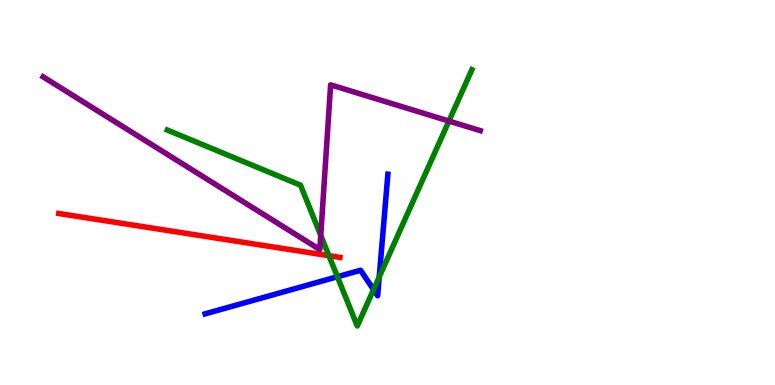[{'lines': ['blue', 'red'], 'intersections': []}, {'lines': ['green', 'red'], 'intersections': [{'x': 4.24, 'y': 3.36}]}, {'lines': ['purple', 'red'], 'intersections': []}, {'lines': ['blue', 'green'], 'intersections': [{'x': 4.35, 'y': 2.81}, {'x': 4.82, 'y': 2.48}, {'x': 4.89, 'y': 2.81}]}, {'lines': ['blue', 'purple'], 'intersections': []}, {'lines': ['green', 'purple'], 'intersections': [{'x': 4.14, 'y': 3.89}, {'x': 5.79, 'y': 6.86}]}]